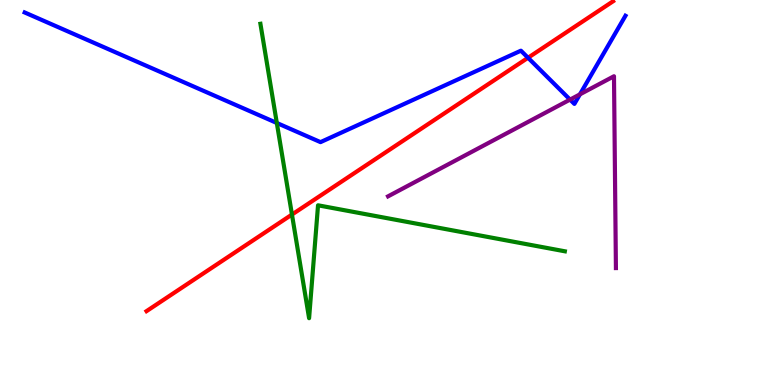[{'lines': ['blue', 'red'], 'intersections': [{'x': 6.81, 'y': 8.5}]}, {'lines': ['green', 'red'], 'intersections': [{'x': 3.77, 'y': 4.43}]}, {'lines': ['purple', 'red'], 'intersections': []}, {'lines': ['blue', 'green'], 'intersections': [{'x': 3.57, 'y': 6.81}]}, {'lines': ['blue', 'purple'], 'intersections': [{'x': 7.36, 'y': 7.41}, {'x': 7.48, 'y': 7.55}]}, {'lines': ['green', 'purple'], 'intersections': []}]